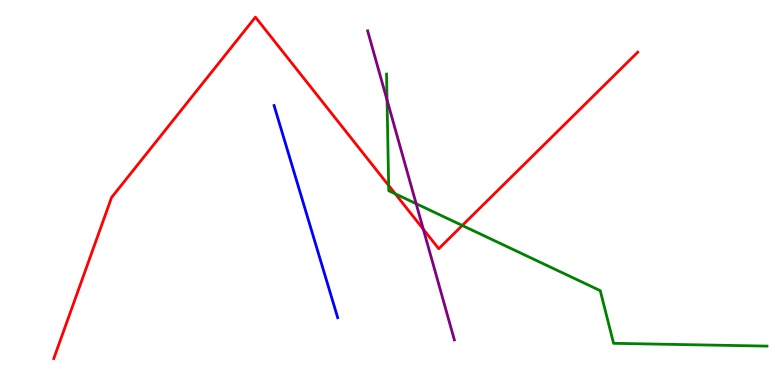[{'lines': ['blue', 'red'], 'intersections': []}, {'lines': ['green', 'red'], 'intersections': [{'x': 5.01, 'y': 5.18}, {'x': 5.1, 'y': 4.97}, {'x': 5.97, 'y': 4.14}]}, {'lines': ['purple', 'red'], 'intersections': [{'x': 5.46, 'y': 4.05}]}, {'lines': ['blue', 'green'], 'intersections': []}, {'lines': ['blue', 'purple'], 'intersections': []}, {'lines': ['green', 'purple'], 'intersections': [{'x': 4.99, 'y': 7.4}, {'x': 5.37, 'y': 4.71}]}]